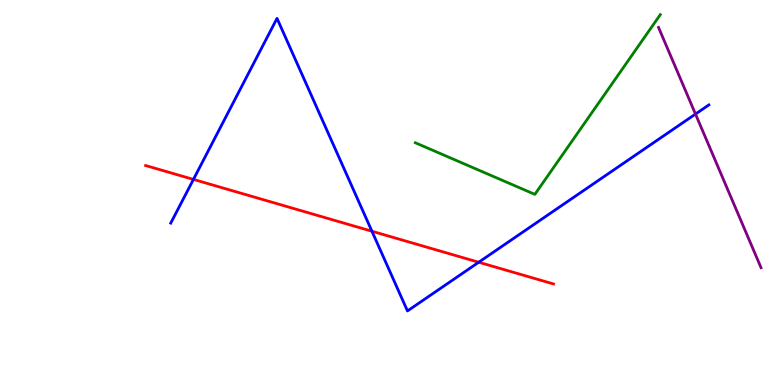[{'lines': ['blue', 'red'], 'intersections': [{'x': 2.5, 'y': 5.34}, {'x': 4.8, 'y': 3.99}, {'x': 6.18, 'y': 3.19}]}, {'lines': ['green', 'red'], 'intersections': []}, {'lines': ['purple', 'red'], 'intersections': []}, {'lines': ['blue', 'green'], 'intersections': []}, {'lines': ['blue', 'purple'], 'intersections': [{'x': 8.97, 'y': 7.04}]}, {'lines': ['green', 'purple'], 'intersections': []}]